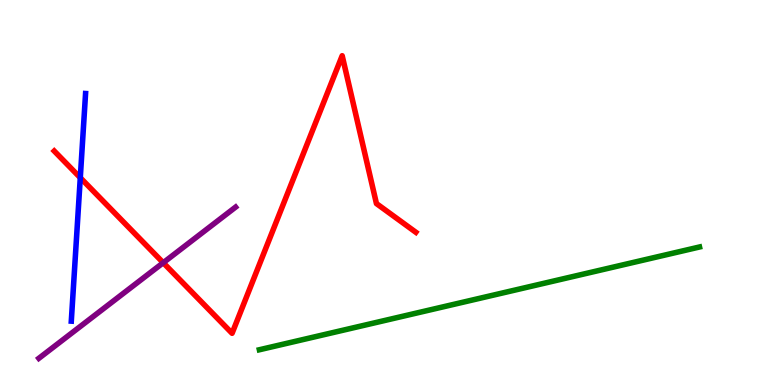[{'lines': ['blue', 'red'], 'intersections': [{'x': 1.04, 'y': 5.38}]}, {'lines': ['green', 'red'], 'intersections': []}, {'lines': ['purple', 'red'], 'intersections': [{'x': 2.11, 'y': 3.18}]}, {'lines': ['blue', 'green'], 'intersections': []}, {'lines': ['blue', 'purple'], 'intersections': []}, {'lines': ['green', 'purple'], 'intersections': []}]